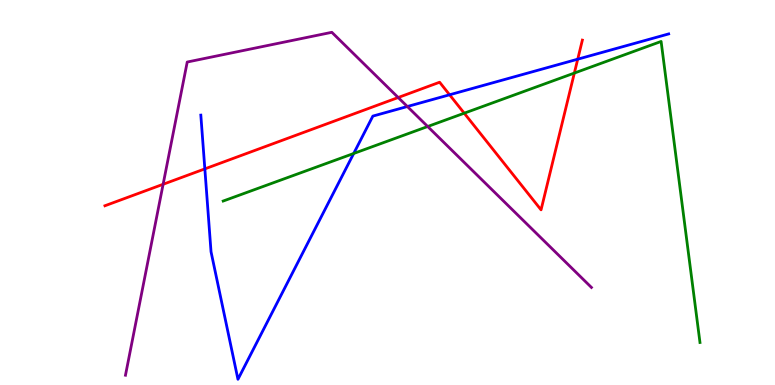[{'lines': ['blue', 'red'], 'intersections': [{'x': 2.64, 'y': 5.61}, {'x': 5.8, 'y': 7.54}, {'x': 7.45, 'y': 8.46}]}, {'lines': ['green', 'red'], 'intersections': [{'x': 5.99, 'y': 7.06}, {'x': 7.41, 'y': 8.1}]}, {'lines': ['purple', 'red'], 'intersections': [{'x': 2.1, 'y': 5.21}, {'x': 5.14, 'y': 7.47}]}, {'lines': ['blue', 'green'], 'intersections': [{'x': 4.56, 'y': 6.01}]}, {'lines': ['blue', 'purple'], 'intersections': [{'x': 5.26, 'y': 7.23}]}, {'lines': ['green', 'purple'], 'intersections': [{'x': 5.52, 'y': 6.71}]}]